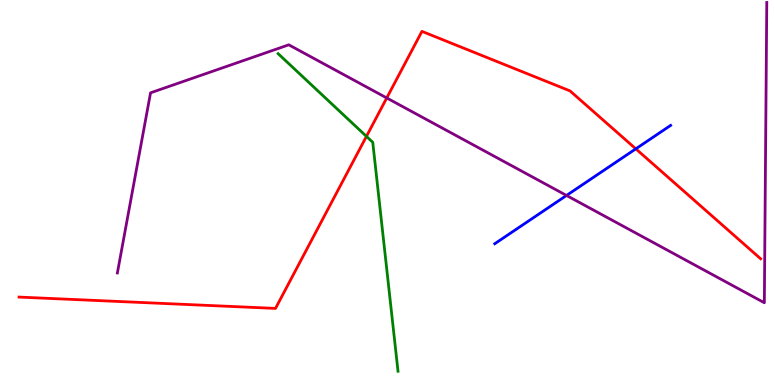[{'lines': ['blue', 'red'], 'intersections': [{'x': 8.2, 'y': 6.13}]}, {'lines': ['green', 'red'], 'intersections': [{'x': 4.73, 'y': 6.46}]}, {'lines': ['purple', 'red'], 'intersections': [{'x': 4.99, 'y': 7.46}]}, {'lines': ['blue', 'green'], 'intersections': []}, {'lines': ['blue', 'purple'], 'intersections': [{'x': 7.31, 'y': 4.92}]}, {'lines': ['green', 'purple'], 'intersections': []}]